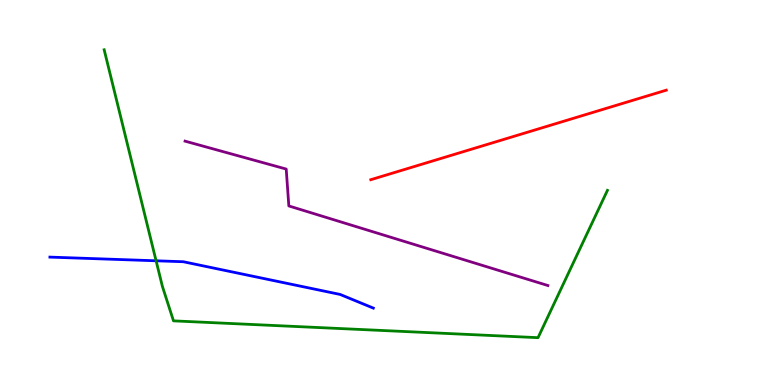[{'lines': ['blue', 'red'], 'intersections': []}, {'lines': ['green', 'red'], 'intersections': []}, {'lines': ['purple', 'red'], 'intersections': []}, {'lines': ['blue', 'green'], 'intersections': [{'x': 2.01, 'y': 3.23}]}, {'lines': ['blue', 'purple'], 'intersections': []}, {'lines': ['green', 'purple'], 'intersections': []}]